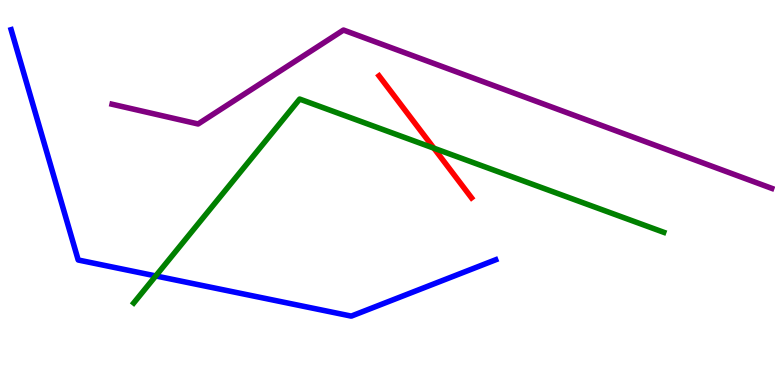[{'lines': ['blue', 'red'], 'intersections': []}, {'lines': ['green', 'red'], 'intersections': [{'x': 5.6, 'y': 6.15}]}, {'lines': ['purple', 'red'], 'intersections': []}, {'lines': ['blue', 'green'], 'intersections': [{'x': 2.01, 'y': 2.83}]}, {'lines': ['blue', 'purple'], 'intersections': []}, {'lines': ['green', 'purple'], 'intersections': []}]